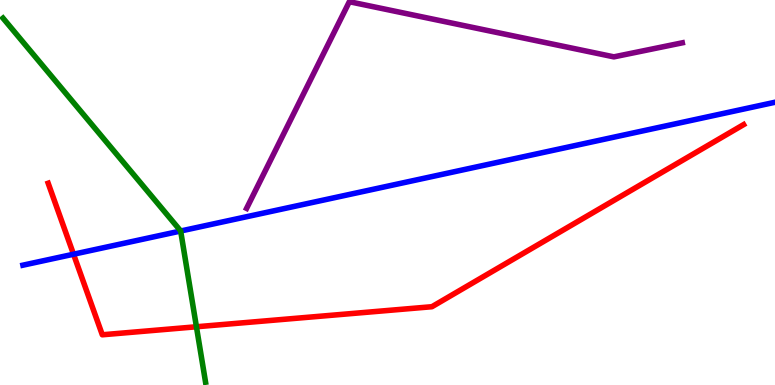[{'lines': ['blue', 'red'], 'intersections': [{'x': 0.949, 'y': 3.4}]}, {'lines': ['green', 'red'], 'intersections': [{'x': 2.53, 'y': 1.51}]}, {'lines': ['purple', 'red'], 'intersections': []}, {'lines': ['blue', 'green'], 'intersections': [{'x': 2.33, 'y': 4.0}]}, {'lines': ['blue', 'purple'], 'intersections': []}, {'lines': ['green', 'purple'], 'intersections': []}]